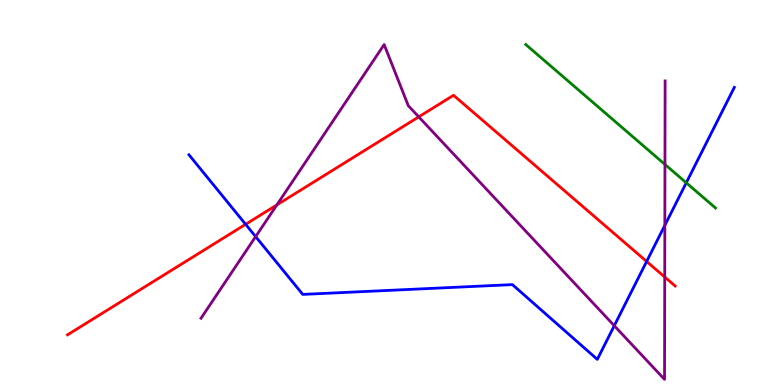[{'lines': ['blue', 'red'], 'intersections': [{'x': 3.17, 'y': 4.17}, {'x': 8.34, 'y': 3.21}]}, {'lines': ['green', 'red'], 'intersections': []}, {'lines': ['purple', 'red'], 'intersections': [{'x': 3.57, 'y': 4.68}, {'x': 5.4, 'y': 6.96}, {'x': 8.58, 'y': 2.8}]}, {'lines': ['blue', 'green'], 'intersections': [{'x': 8.86, 'y': 5.25}]}, {'lines': ['blue', 'purple'], 'intersections': [{'x': 3.3, 'y': 3.85}, {'x': 7.93, 'y': 1.54}, {'x': 8.58, 'y': 4.15}]}, {'lines': ['green', 'purple'], 'intersections': [{'x': 8.58, 'y': 5.73}]}]